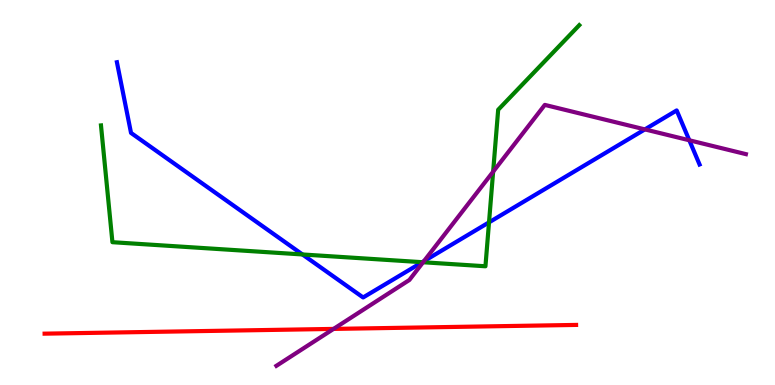[{'lines': ['blue', 'red'], 'intersections': []}, {'lines': ['green', 'red'], 'intersections': []}, {'lines': ['purple', 'red'], 'intersections': [{'x': 4.3, 'y': 1.46}]}, {'lines': ['blue', 'green'], 'intersections': [{'x': 3.9, 'y': 3.39}, {'x': 5.45, 'y': 3.19}, {'x': 6.31, 'y': 4.22}]}, {'lines': ['blue', 'purple'], 'intersections': [{'x': 5.47, 'y': 3.22}, {'x': 8.32, 'y': 6.64}, {'x': 8.89, 'y': 6.36}]}, {'lines': ['green', 'purple'], 'intersections': [{'x': 5.46, 'y': 3.19}, {'x': 6.36, 'y': 5.54}]}]